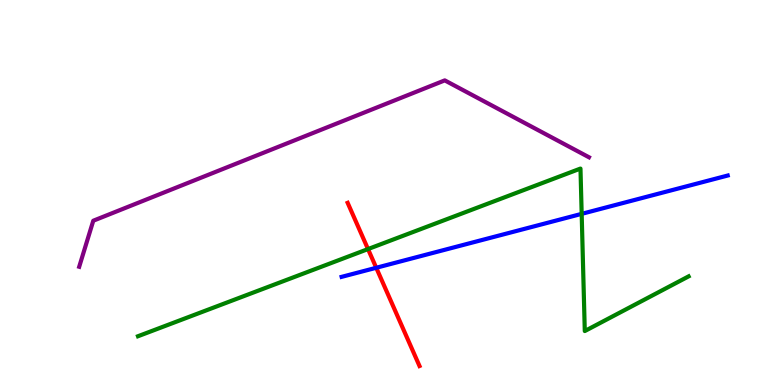[{'lines': ['blue', 'red'], 'intersections': [{'x': 4.85, 'y': 3.04}]}, {'lines': ['green', 'red'], 'intersections': [{'x': 4.75, 'y': 3.53}]}, {'lines': ['purple', 'red'], 'intersections': []}, {'lines': ['blue', 'green'], 'intersections': [{'x': 7.51, 'y': 4.45}]}, {'lines': ['blue', 'purple'], 'intersections': []}, {'lines': ['green', 'purple'], 'intersections': []}]